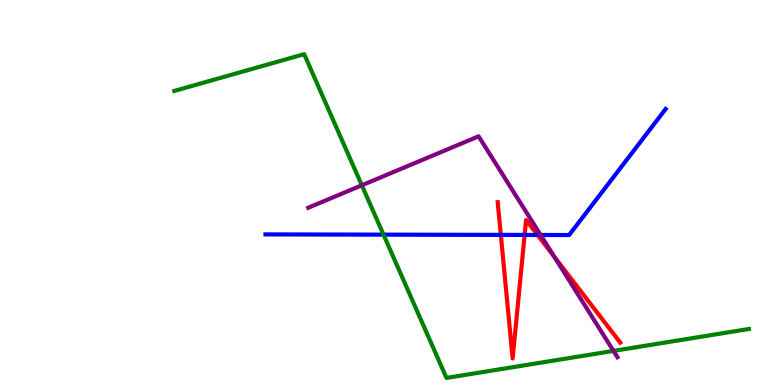[{'lines': ['blue', 'red'], 'intersections': [{'x': 6.46, 'y': 3.9}, {'x': 6.77, 'y': 3.9}, {'x': 6.94, 'y': 3.9}]}, {'lines': ['green', 'red'], 'intersections': []}, {'lines': ['purple', 'red'], 'intersections': [{'x': 7.15, 'y': 3.33}]}, {'lines': ['blue', 'green'], 'intersections': [{'x': 4.95, 'y': 3.91}]}, {'lines': ['blue', 'purple'], 'intersections': [{'x': 6.98, 'y': 3.9}]}, {'lines': ['green', 'purple'], 'intersections': [{'x': 4.67, 'y': 5.19}, {'x': 7.92, 'y': 0.886}]}]